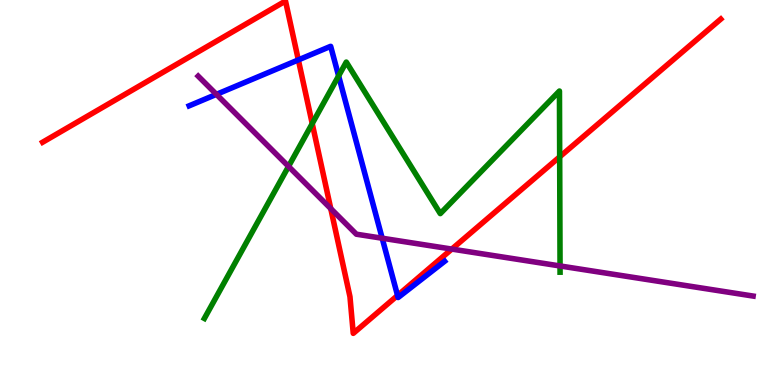[{'lines': ['blue', 'red'], 'intersections': [{'x': 3.85, 'y': 8.44}, {'x': 5.13, 'y': 2.33}]}, {'lines': ['green', 'red'], 'intersections': [{'x': 4.03, 'y': 6.79}, {'x': 7.22, 'y': 5.93}]}, {'lines': ['purple', 'red'], 'intersections': [{'x': 4.27, 'y': 4.58}, {'x': 5.83, 'y': 3.53}]}, {'lines': ['blue', 'green'], 'intersections': [{'x': 4.37, 'y': 8.03}]}, {'lines': ['blue', 'purple'], 'intersections': [{'x': 2.79, 'y': 7.55}, {'x': 4.93, 'y': 3.81}]}, {'lines': ['green', 'purple'], 'intersections': [{'x': 3.72, 'y': 5.68}, {'x': 7.23, 'y': 3.09}]}]